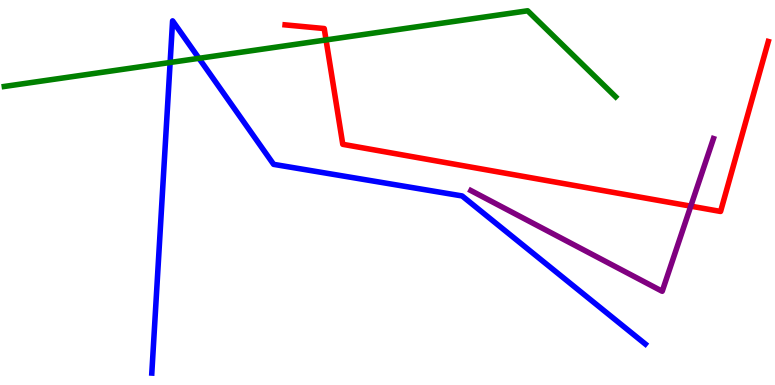[{'lines': ['blue', 'red'], 'intersections': []}, {'lines': ['green', 'red'], 'intersections': [{'x': 4.21, 'y': 8.96}]}, {'lines': ['purple', 'red'], 'intersections': [{'x': 8.91, 'y': 4.65}]}, {'lines': ['blue', 'green'], 'intersections': [{'x': 2.2, 'y': 8.38}, {'x': 2.57, 'y': 8.49}]}, {'lines': ['blue', 'purple'], 'intersections': []}, {'lines': ['green', 'purple'], 'intersections': []}]